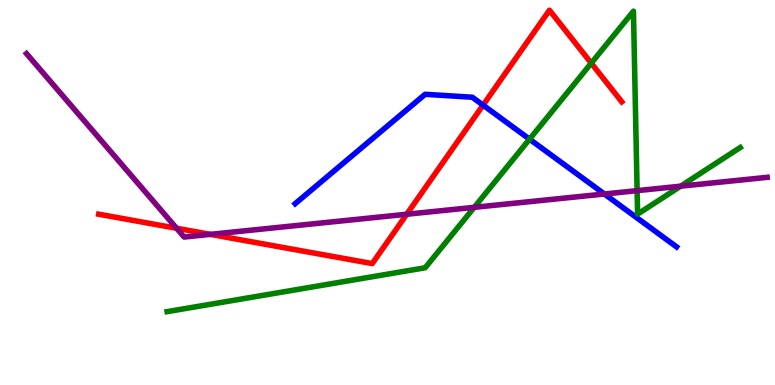[{'lines': ['blue', 'red'], 'intersections': [{'x': 6.23, 'y': 7.27}]}, {'lines': ['green', 'red'], 'intersections': [{'x': 7.63, 'y': 8.36}]}, {'lines': ['purple', 'red'], 'intersections': [{'x': 2.28, 'y': 4.07}, {'x': 2.71, 'y': 3.91}, {'x': 5.25, 'y': 4.44}]}, {'lines': ['blue', 'green'], 'intersections': [{'x': 6.83, 'y': 6.39}]}, {'lines': ['blue', 'purple'], 'intersections': [{'x': 7.8, 'y': 4.96}]}, {'lines': ['green', 'purple'], 'intersections': [{'x': 6.12, 'y': 4.61}, {'x': 8.22, 'y': 5.05}, {'x': 8.78, 'y': 5.16}]}]